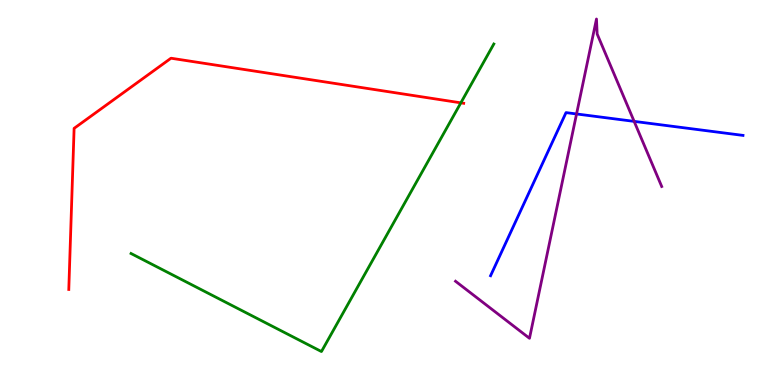[{'lines': ['blue', 'red'], 'intersections': []}, {'lines': ['green', 'red'], 'intersections': [{'x': 5.95, 'y': 7.33}]}, {'lines': ['purple', 'red'], 'intersections': []}, {'lines': ['blue', 'green'], 'intersections': []}, {'lines': ['blue', 'purple'], 'intersections': [{'x': 7.44, 'y': 7.04}, {'x': 8.18, 'y': 6.85}]}, {'lines': ['green', 'purple'], 'intersections': []}]